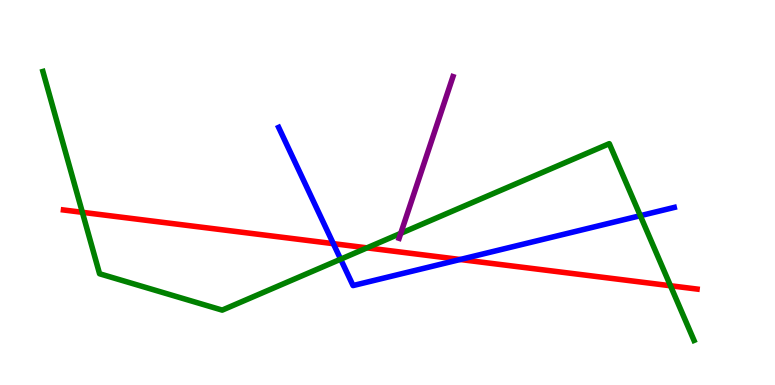[{'lines': ['blue', 'red'], 'intersections': [{'x': 4.3, 'y': 3.67}, {'x': 5.94, 'y': 3.26}]}, {'lines': ['green', 'red'], 'intersections': [{'x': 1.06, 'y': 4.49}, {'x': 4.74, 'y': 3.56}, {'x': 8.65, 'y': 2.58}]}, {'lines': ['purple', 'red'], 'intersections': []}, {'lines': ['blue', 'green'], 'intersections': [{'x': 4.4, 'y': 3.27}, {'x': 8.26, 'y': 4.4}]}, {'lines': ['blue', 'purple'], 'intersections': []}, {'lines': ['green', 'purple'], 'intersections': [{'x': 5.17, 'y': 3.94}]}]